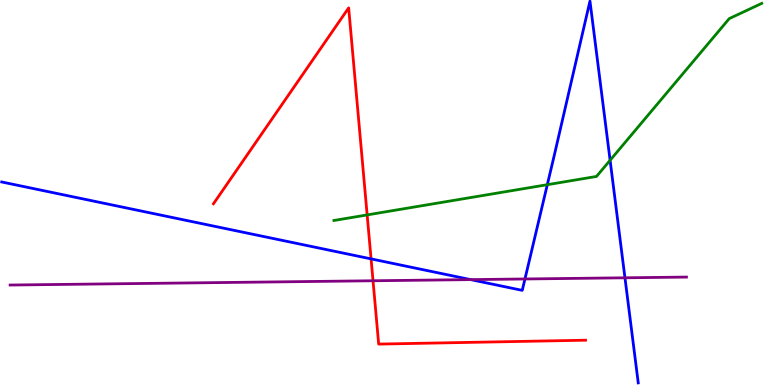[{'lines': ['blue', 'red'], 'intersections': [{'x': 4.79, 'y': 3.28}]}, {'lines': ['green', 'red'], 'intersections': [{'x': 4.74, 'y': 4.42}]}, {'lines': ['purple', 'red'], 'intersections': [{'x': 4.81, 'y': 2.71}]}, {'lines': ['blue', 'green'], 'intersections': [{'x': 7.06, 'y': 5.2}, {'x': 7.87, 'y': 5.84}]}, {'lines': ['blue', 'purple'], 'intersections': [{'x': 6.07, 'y': 2.74}, {'x': 6.77, 'y': 2.75}, {'x': 8.06, 'y': 2.78}]}, {'lines': ['green', 'purple'], 'intersections': []}]